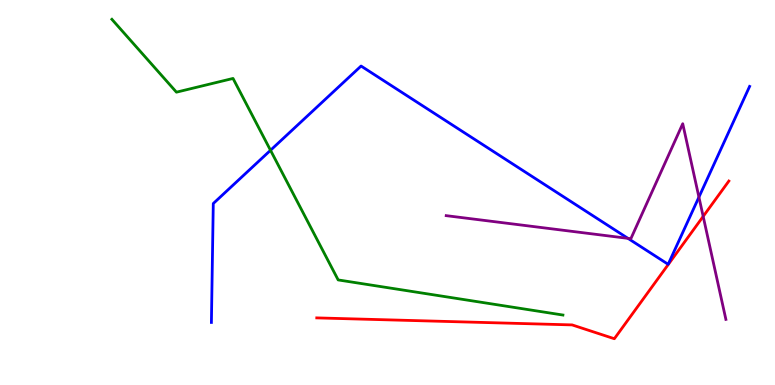[{'lines': ['blue', 'red'], 'intersections': []}, {'lines': ['green', 'red'], 'intersections': []}, {'lines': ['purple', 'red'], 'intersections': [{'x': 9.07, 'y': 4.38}]}, {'lines': ['blue', 'green'], 'intersections': [{'x': 3.49, 'y': 6.1}]}, {'lines': ['blue', 'purple'], 'intersections': [{'x': 8.1, 'y': 3.81}, {'x': 9.02, 'y': 4.88}]}, {'lines': ['green', 'purple'], 'intersections': []}]